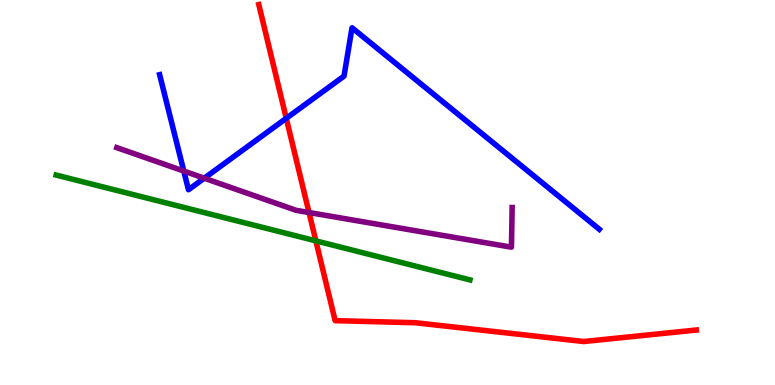[{'lines': ['blue', 'red'], 'intersections': [{'x': 3.69, 'y': 6.93}]}, {'lines': ['green', 'red'], 'intersections': [{'x': 4.08, 'y': 3.74}]}, {'lines': ['purple', 'red'], 'intersections': [{'x': 3.99, 'y': 4.48}]}, {'lines': ['blue', 'green'], 'intersections': []}, {'lines': ['blue', 'purple'], 'intersections': [{'x': 2.37, 'y': 5.56}, {'x': 2.64, 'y': 5.37}]}, {'lines': ['green', 'purple'], 'intersections': []}]